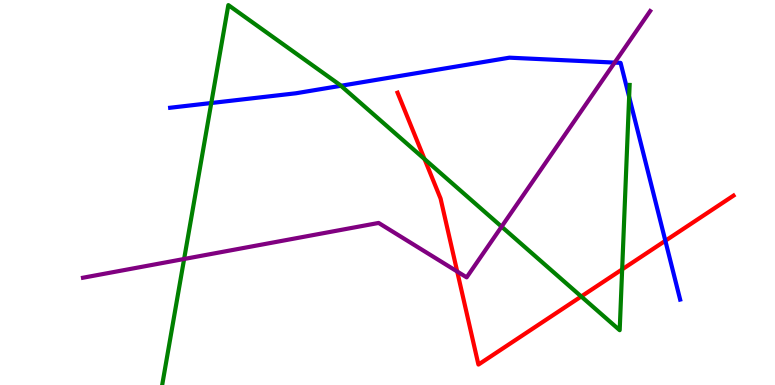[{'lines': ['blue', 'red'], 'intersections': [{'x': 8.59, 'y': 3.75}]}, {'lines': ['green', 'red'], 'intersections': [{'x': 5.48, 'y': 5.87}, {'x': 7.5, 'y': 2.3}, {'x': 8.03, 'y': 3.0}]}, {'lines': ['purple', 'red'], 'intersections': [{'x': 5.9, 'y': 2.95}]}, {'lines': ['blue', 'green'], 'intersections': [{'x': 2.73, 'y': 7.32}, {'x': 4.4, 'y': 7.77}, {'x': 8.12, 'y': 7.48}]}, {'lines': ['blue', 'purple'], 'intersections': [{'x': 7.93, 'y': 8.37}]}, {'lines': ['green', 'purple'], 'intersections': [{'x': 2.38, 'y': 3.27}, {'x': 6.47, 'y': 4.11}]}]